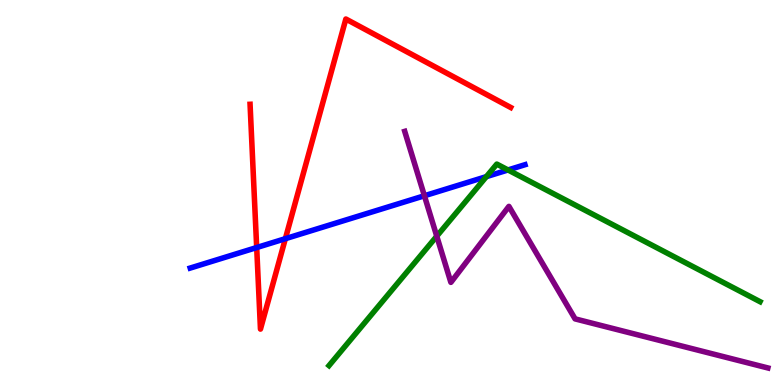[{'lines': ['blue', 'red'], 'intersections': [{'x': 3.31, 'y': 3.57}, {'x': 3.68, 'y': 3.8}]}, {'lines': ['green', 'red'], 'intersections': []}, {'lines': ['purple', 'red'], 'intersections': []}, {'lines': ['blue', 'green'], 'intersections': [{'x': 6.28, 'y': 5.41}, {'x': 6.56, 'y': 5.59}]}, {'lines': ['blue', 'purple'], 'intersections': [{'x': 5.48, 'y': 4.92}]}, {'lines': ['green', 'purple'], 'intersections': [{'x': 5.64, 'y': 3.86}]}]